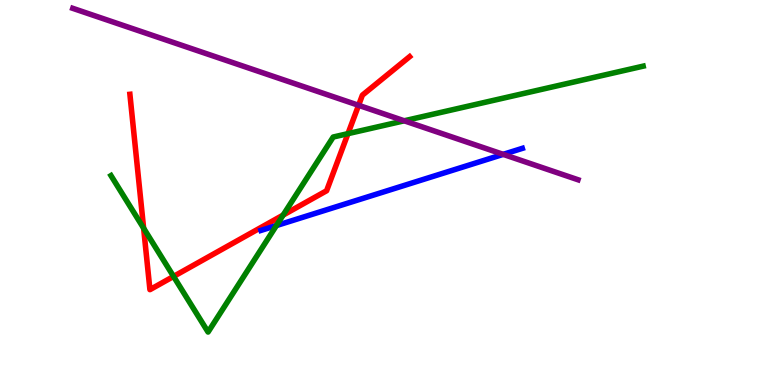[{'lines': ['blue', 'red'], 'intersections': []}, {'lines': ['green', 'red'], 'intersections': [{'x': 1.85, 'y': 4.07}, {'x': 2.24, 'y': 2.82}, {'x': 3.65, 'y': 4.41}, {'x': 4.49, 'y': 6.53}]}, {'lines': ['purple', 'red'], 'intersections': [{'x': 4.63, 'y': 7.26}]}, {'lines': ['blue', 'green'], 'intersections': [{'x': 3.57, 'y': 4.14}]}, {'lines': ['blue', 'purple'], 'intersections': [{'x': 6.49, 'y': 5.99}]}, {'lines': ['green', 'purple'], 'intersections': [{'x': 5.22, 'y': 6.86}]}]